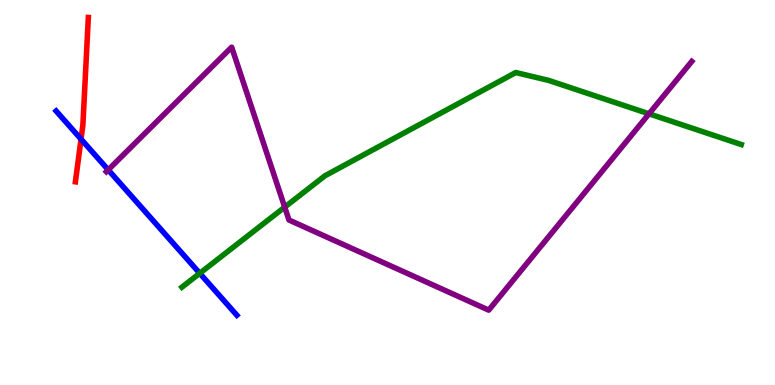[{'lines': ['blue', 'red'], 'intersections': [{'x': 1.05, 'y': 6.39}]}, {'lines': ['green', 'red'], 'intersections': []}, {'lines': ['purple', 'red'], 'intersections': []}, {'lines': ['blue', 'green'], 'intersections': [{'x': 2.58, 'y': 2.9}]}, {'lines': ['blue', 'purple'], 'intersections': [{'x': 1.4, 'y': 5.59}]}, {'lines': ['green', 'purple'], 'intersections': [{'x': 3.67, 'y': 4.62}, {'x': 8.37, 'y': 7.04}]}]